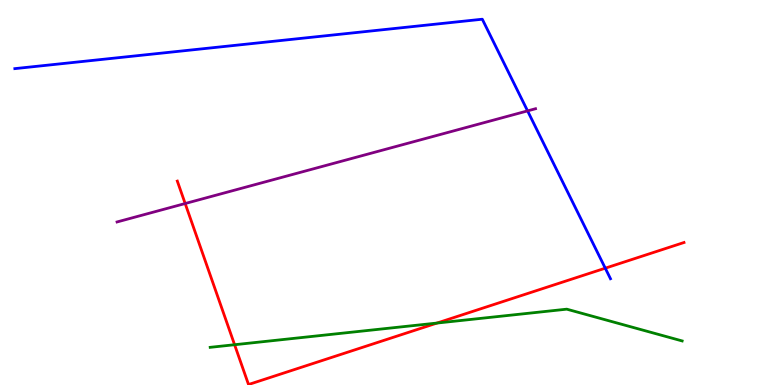[{'lines': ['blue', 'red'], 'intersections': [{'x': 7.81, 'y': 3.03}]}, {'lines': ['green', 'red'], 'intersections': [{'x': 3.03, 'y': 1.05}, {'x': 5.64, 'y': 1.61}]}, {'lines': ['purple', 'red'], 'intersections': [{'x': 2.39, 'y': 4.71}]}, {'lines': ['blue', 'green'], 'intersections': []}, {'lines': ['blue', 'purple'], 'intersections': [{'x': 6.81, 'y': 7.12}]}, {'lines': ['green', 'purple'], 'intersections': []}]